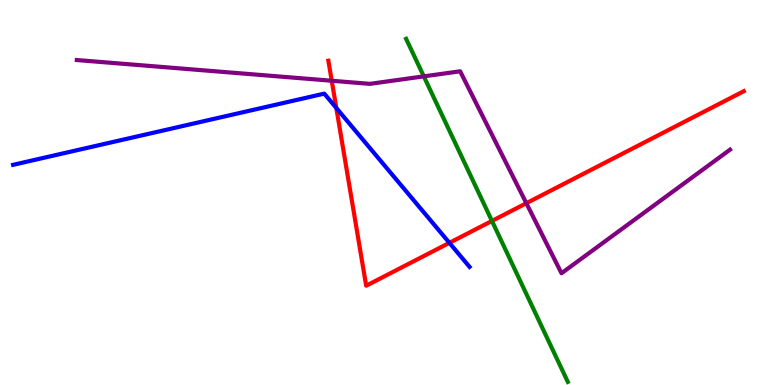[{'lines': ['blue', 'red'], 'intersections': [{'x': 4.34, 'y': 7.2}, {'x': 5.8, 'y': 3.69}]}, {'lines': ['green', 'red'], 'intersections': [{'x': 6.35, 'y': 4.26}]}, {'lines': ['purple', 'red'], 'intersections': [{'x': 4.28, 'y': 7.9}, {'x': 6.79, 'y': 4.72}]}, {'lines': ['blue', 'green'], 'intersections': []}, {'lines': ['blue', 'purple'], 'intersections': []}, {'lines': ['green', 'purple'], 'intersections': [{'x': 5.47, 'y': 8.02}]}]